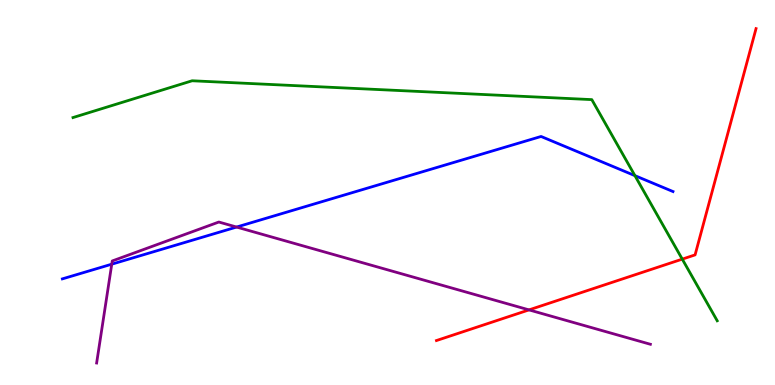[{'lines': ['blue', 'red'], 'intersections': []}, {'lines': ['green', 'red'], 'intersections': [{'x': 8.8, 'y': 3.27}]}, {'lines': ['purple', 'red'], 'intersections': [{'x': 6.83, 'y': 1.95}]}, {'lines': ['blue', 'green'], 'intersections': [{'x': 8.19, 'y': 5.44}]}, {'lines': ['blue', 'purple'], 'intersections': [{'x': 1.44, 'y': 3.14}, {'x': 3.05, 'y': 4.1}]}, {'lines': ['green', 'purple'], 'intersections': []}]